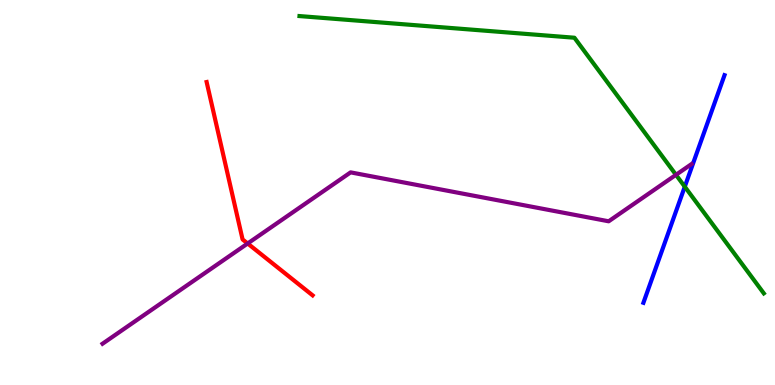[{'lines': ['blue', 'red'], 'intersections': []}, {'lines': ['green', 'red'], 'intersections': []}, {'lines': ['purple', 'red'], 'intersections': [{'x': 3.2, 'y': 3.68}]}, {'lines': ['blue', 'green'], 'intersections': [{'x': 8.84, 'y': 5.15}]}, {'lines': ['blue', 'purple'], 'intersections': []}, {'lines': ['green', 'purple'], 'intersections': [{'x': 8.72, 'y': 5.46}]}]